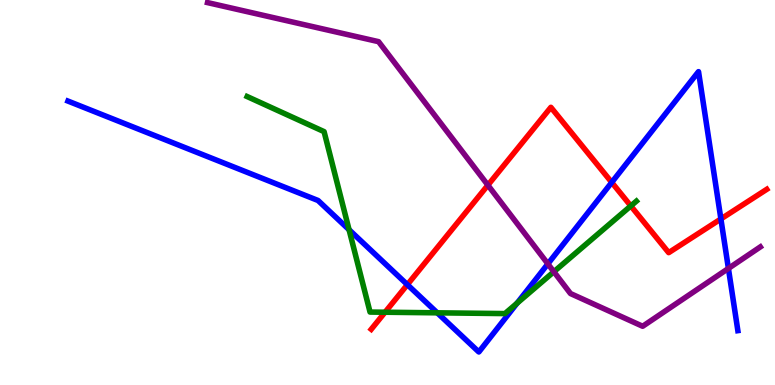[{'lines': ['blue', 'red'], 'intersections': [{'x': 5.26, 'y': 2.61}, {'x': 7.89, 'y': 5.26}, {'x': 9.3, 'y': 4.31}]}, {'lines': ['green', 'red'], 'intersections': [{'x': 4.97, 'y': 1.89}, {'x': 8.14, 'y': 4.65}]}, {'lines': ['purple', 'red'], 'intersections': [{'x': 6.3, 'y': 5.19}]}, {'lines': ['blue', 'green'], 'intersections': [{'x': 4.5, 'y': 4.03}, {'x': 5.64, 'y': 1.87}, {'x': 6.67, 'y': 2.12}]}, {'lines': ['blue', 'purple'], 'intersections': [{'x': 7.07, 'y': 3.15}, {'x': 9.4, 'y': 3.03}]}, {'lines': ['green', 'purple'], 'intersections': [{'x': 7.15, 'y': 2.94}]}]